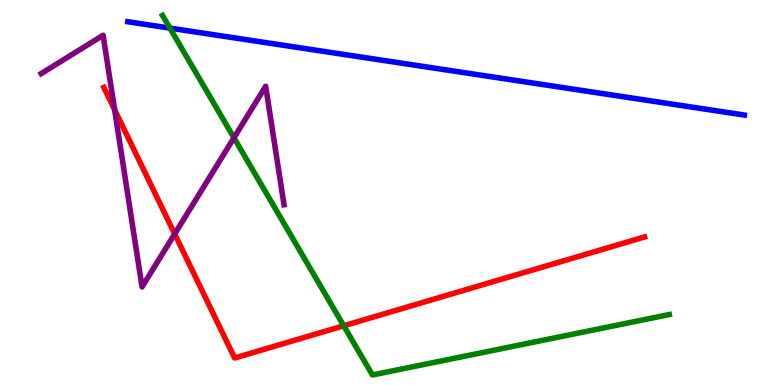[{'lines': ['blue', 'red'], 'intersections': []}, {'lines': ['green', 'red'], 'intersections': [{'x': 4.44, 'y': 1.54}]}, {'lines': ['purple', 'red'], 'intersections': [{'x': 1.48, 'y': 7.15}, {'x': 2.25, 'y': 3.92}]}, {'lines': ['blue', 'green'], 'intersections': [{'x': 2.19, 'y': 9.27}]}, {'lines': ['blue', 'purple'], 'intersections': []}, {'lines': ['green', 'purple'], 'intersections': [{'x': 3.02, 'y': 6.42}]}]